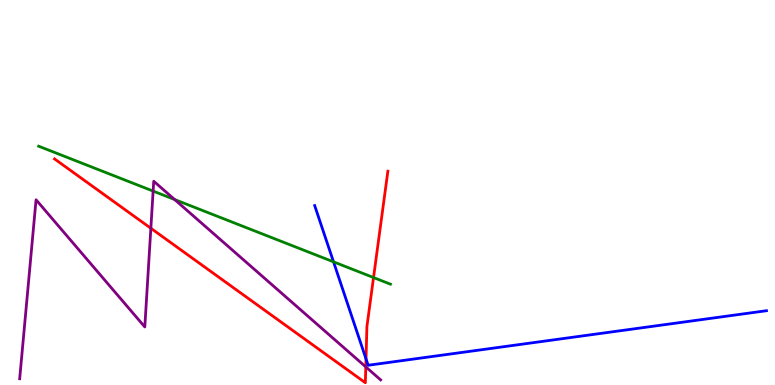[{'lines': ['blue', 'red'], 'intersections': [{'x': 4.72, 'y': 0.678}]}, {'lines': ['green', 'red'], 'intersections': [{'x': 4.82, 'y': 2.79}]}, {'lines': ['purple', 'red'], 'intersections': [{'x': 1.95, 'y': 4.07}, {'x': 4.72, 'y': 0.471}]}, {'lines': ['blue', 'green'], 'intersections': [{'x': 4.3, 'y': 3.2}]}, {'lines': ['blue', 'purple'], 'intersections': []}, {'lines': ['green', 'purple'], 'intersections': [{'x': 1.98, 'y': 5.04}, {'x': 2.25, 'y': 4.82}]}]